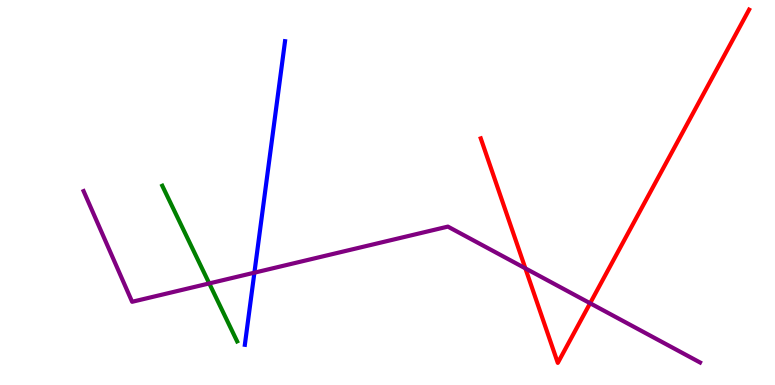[{'lines': ['blue', 'red'], 'intersections': []}, {'lines': ['green', 'red'], 'intersections': []}, {'lines': ['purple', 'red'], 'intersections': [{'x': 6.78, 'y': 3.03}, {'x': 7.61, 'y': 2.12}]}, {'lines': ['blue', 'green'], 'intersections': []}, {'lines': ['blue', 'purple'], 'intersections': [{'x': 3.28, 'y': 2.92}]}, {'lines': ['green', 'purple'], 'intersections': [{'x': 2.7, 'y': 2.64}]}]